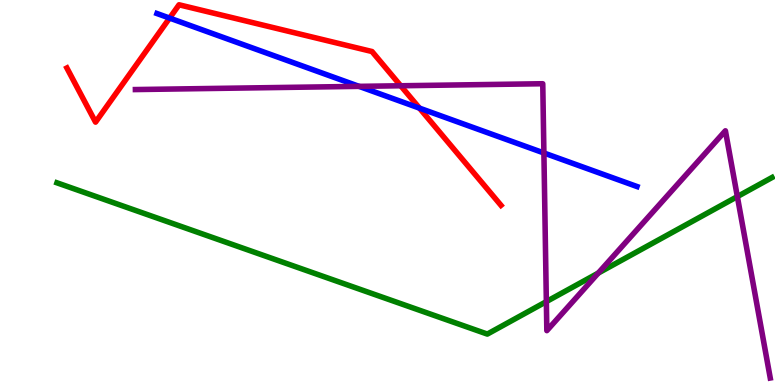[{'lines': ['blue', 'red'], 'intersections': [{'x': 2.19, 'y': 9.53}, {'x': 5.41, 'y': 7.19}]}, {'lines': ['green', 'red'], 'intersections': []}, {'lines': ['purple', 'red'], 'intersections': [{'x': 5.17, 'y': 7.77}]}, {'lines': ['blue', 'green'], 'intersections': []}, {'lines': ['blue', 'purple'], 'intersections': [{'x': 4.63, 'y': 7.76}, {'x': 7.02, 'y': 6.03}]}, {'lines': ['green', 'purple'], 'intersections': [{'x': 7.05, 'y': 2.17}, {'x': 7.72, 'y': 2.91}, {'x': 9.51, 'y': 4.89}]}]